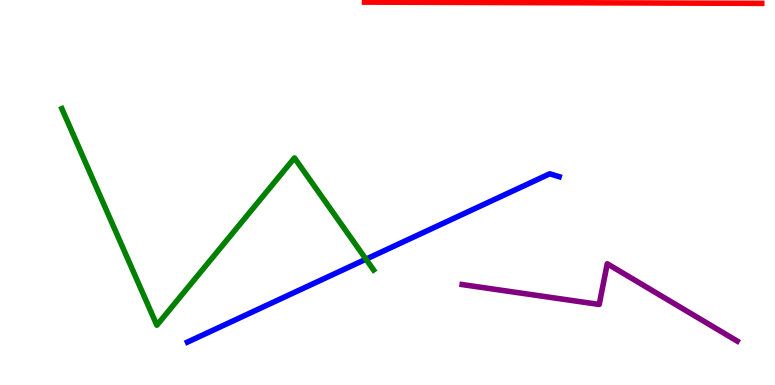[{'lines': ['blue', 'red'], 'intersections': []}, {'lines': ['green', 'red'], 'intersections': []}, {'lines': ['purple', 'red'], 'intersections': []}, {'lines': ['blue', 'green'], 'intersections': [{'x': 4.72, 'y': 3.27}]}, {'lines': ['blue', 'purple'], 'intersections': []}, {'lines': ['green', 'purple'], 'intersections': []}]